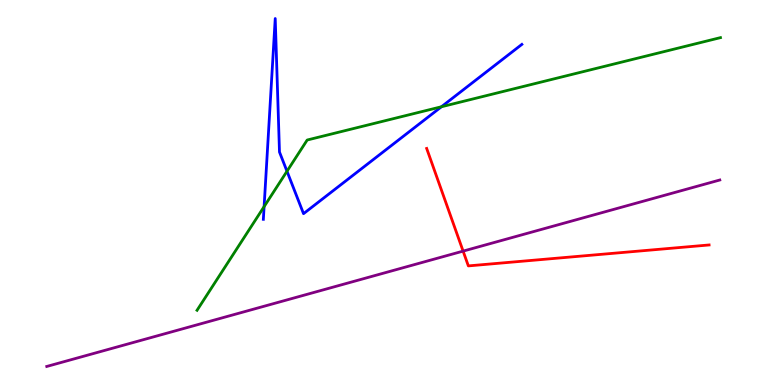[{'lines': ['blue', 'red'], 'intersections': []}, {'lines': ['green', 'red'], 'intersections': []}, {'lines': ['purple', 'red'], 'intersections': [{'x': 5.98, 'y': 3.48}]}, {'lines': ['blue', 'green'], 'intersections': [{'x': 3.41, 'y': 4.63}, {'x': 3.7, 'y': 5.55}, {'x': 5.7, 'y': 7.23}]}, {'lines': ['blue', 'purple'], 'intersections': []}, {'lines': ['green', 'purple'], 'intersections': []}]